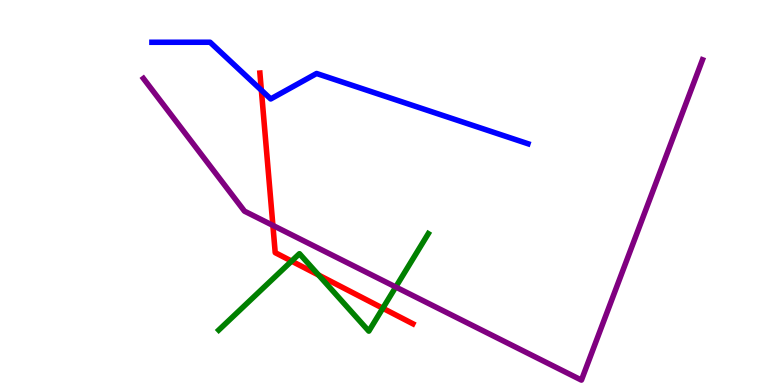[{'lines': ['blue', 'red'], 'intersections': [{'x': 3.37, 'y': 7.66}]}, {'lines': ['green', 'red'], 'intersections': [{'x': 3.76, 'y': 3.22}, {'x': 4.11, 'y': 2.86}, {'x': 4.94, 'y': 1.99}]}, {'lines': ['purple', 'red'], 'intersections': [{'x': 3.52, 'y': 4.15}]}, {'lines': ['blue', 'green'], 'intersections': []}, {'lines': ['blue', 'purple'], 'intersections': []}, {'lines': ['green', 'purple'], 'intersections': [{'x': 5.11, 'y': 2.55}]}]